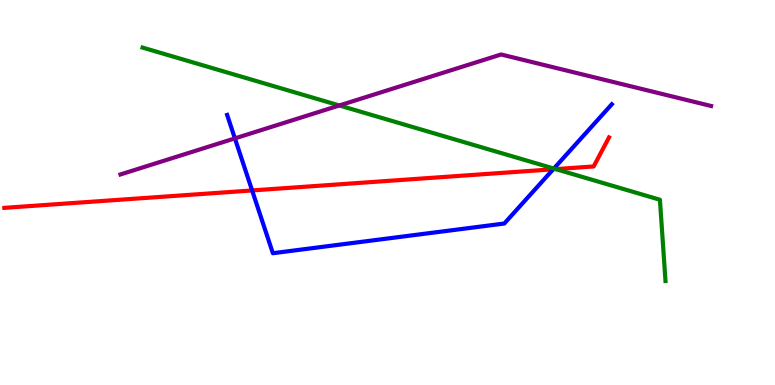[{'lines': ['blue', 'red'], 'intersections': [{'x': 3.25, 'y': 5.05}, {'x': 7.14, 'y': 5.6}]}, {'lines': ['green', 'red'], 'intersections': [{'x': 7.17, 'y': 5.61}]}, {'lines': ['purple', 'red'], 'intersections': []}, {'lines': ['blue', 'green'], 'intersections': [{'x': 7.15, 'y': 5.62}]}, {'lines': ['blue', 'purple'], 'intersections': [{'x': 3.03, 'y': 6.41}]}, {'lines': ['green', 'purple'], 'intersections': [{'x': 4.38, 'y': 7.26}]}]